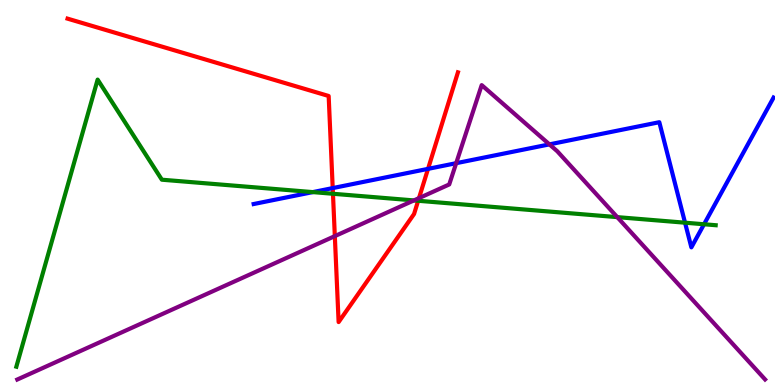[{'lines': ['blue', 'red'], 'intersections': [{'x': 4.29, 'y': 5.11}, {'x': 5.52, 'y': 5.61}]}, {'lines': ['green', 'red'], 'intersections': [{'x': 4.3, 'y': 4.97}, {'x': 5.4, 'y': 4.79}]}, {'lines': ['purple', 'red'], 'intersections': [{'x': 4.32, 'y': 3.87}, {'x': 5.41, 'y': 4.85}]}, {'lines': ['blue', 'green'], 'intersections': [{'x': 4.04, 'y': 5.01}, {'x': 8.84, 'y': 4.22}, {'x': 9.08, 'y': 4.18}]}, {'lines': ['blue', 'purple'], 'intersections': [{'x': 5.89, 'y': 5.76}, {'x': 7.09, 'y': 6.25}]}, {'lines': ['green', 'purple'], 'intersections': [{'x': 5.34, 'y': 4.79}, {'x': 7.96, 'y': 4.36}]}]